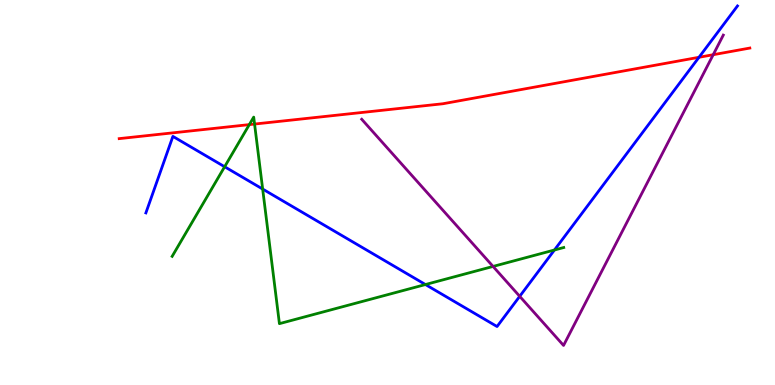[{'lines': ['blue', 'red'], 'intersections': [{'x': 9.02, 'y': 8.51}]}, {'lines': ['green', 'red'], 'intersections': [{'x': 3.22, 'y': 6.76}, {'x': 3.28, 'y': 6.78}]}, {'lines': ['purple', 'red'], 'intersections': [{'x': 9.2, 'y': 8.58}]}, {'lines': ['blue', 'green'], 'intersections': [{'x': 2.9, 'y': 5.67}, {'x': 3.39, 'y': 5.09}, {'x': 5.49, 'y': 2.61}, {'x': 7.15, 'y': 3.51}]}, {'lines': ['blue', 'purple'], 'intersections': [{'x': 6.71, 'y': 2.3}]}, {'lines': ['green', 'purple'], 'intersections': [{'x': 6.36, 'y': 3.08}]}]